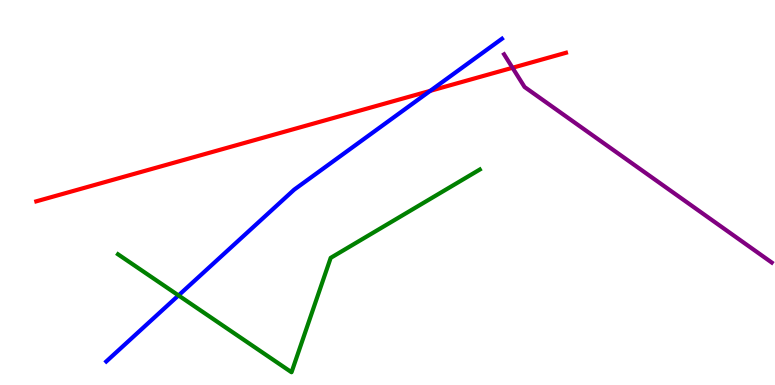[{'lines': ['blue', 'red'], 'intersections': [{'x': 5.55, 'y': 7.64}]}, {'lines': ['green', 'red'], 'intersections': []}, {'lines': ['purple', 'red'], 'intersections': [{'x': 6.61, 'y': 8.24}]}, {'lines': ['blue', 'green'], 'intersections': [{'x': 2.3, 'y': 2.33}]}, {'lines': ['blue', 'purple'], 'intersections': []}, {'lines': ['green', 'purple'], 'intersections': []}]